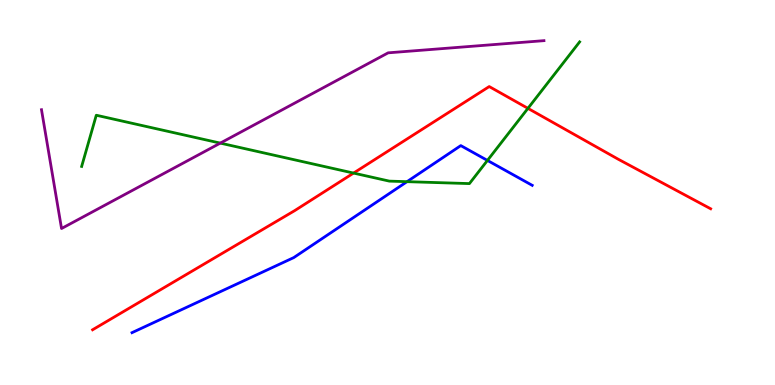[{'lines': ['blue', 'red'], 'intersections': []}, {'lines': ['green', 'red'], 'intersections': [{'x': 4.56, 'y': 5.5}, {'x': 6.81, 'y': 7.19}]}, {'lines': ['purple', 'red'], 'intersections': []}, {'lines': ['blue', 'green'], 'intersections': [{'x': 5.25, 'y': 5.28}, {'x': 6.29, 'y': 5.83}]}, {'lines': ['blue', 'purple'], 'intersections': []}, {'lines': ['green', 'purple'], 'intersections': [{'x': 2.84, 'y': 6.28}]}]